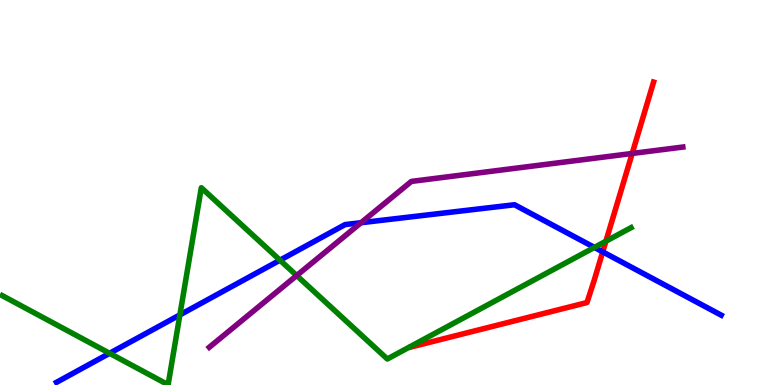[{'lines': ['blue', 'red'], 'intersections': [{'x': 7.78, 'y': 3.46}]}, {'lines': ['green', 'red'], 'intersections': [{'x': 7.82, 'y': 3.73}]}, {'lines': ['purple', 'red'], 'intersections': [{'x': 8.16, 'y': 6.01}]}, {'lines': ['blue', 'green'], 'intersections': [{'x': 1.41, 'y': 0.823}, {'x': 2.32, 'y': 1.82}, {'x': 3.61, 'y': 3.24}, {'x': 7.67, 'y': 3.57}]}, {'lines': ['blue', 'purple'], 'intersections': [{'x': 4.66, 'y': 4.22}]}, {'lines': ['green', 'purple'], 'intersections': [{'x': 3.83, 'y': 2.84}]}]